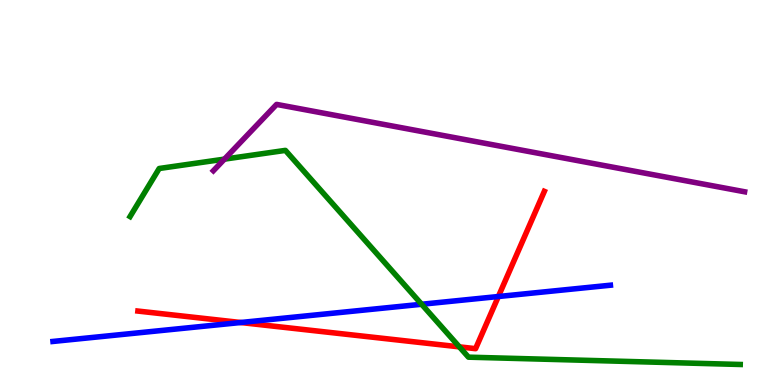[{'lines': ['blue', 'red'], 'intersections': [{'x': 3.11, 'y': 1.62}, {'x': 6.43, 'y': 2.3}]}, {'lines': ['green', 'red'], 'intersections': [{'x': 5.93, 'y': 0.991}]}, {'lines': ['purple', 'red'], 'intersections': []}, {'lines': ['blue', 'green'], 'intersections': [{'x': 5.44, 'y': 2.1}]}, {'lines': ['blue', 'purple'], 'intersections': []}, {'lines': ['green', 'purple'], 'intersections': [{'x': 2.9, 'y': 5.87}]}]